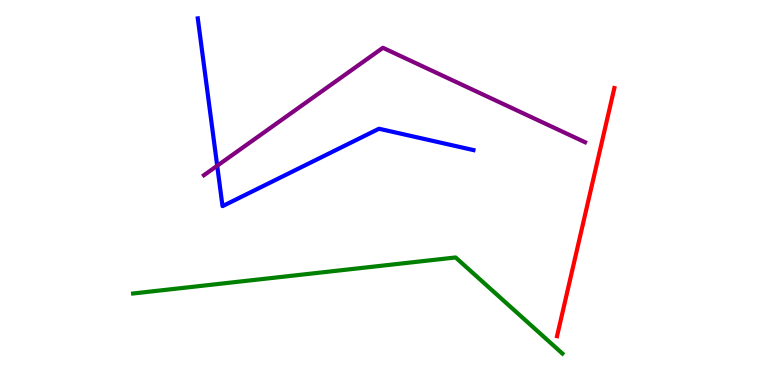[{'lines': ['blue', 'red'], 'intersections': []}, {'lines': ['green', 'red'], 'intersections': []}, {'lines': ['purple', 'red'], 'intersections': []}, {'lines': ['blue', 'green'], 'intersections': []}, {'lines': ['blue', 'purple'], 'intersections': [{'x': 2.8, 'y': 5.69}]}, {'lines': ['green', 'purple'], 'intersections': []}]